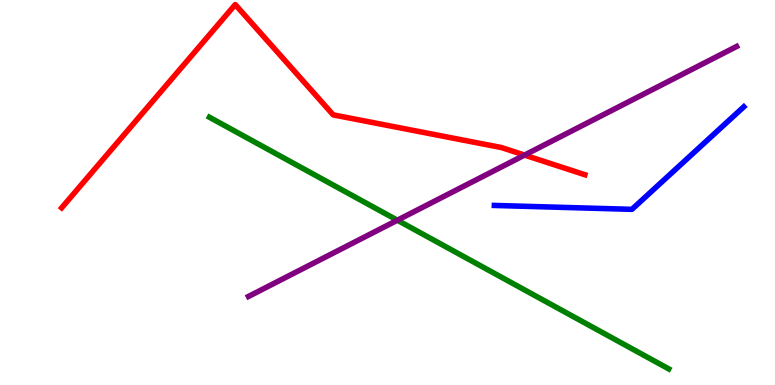[{'lines': ['blue', 'red'], 'intersections': []}, {'lines': ['green', 'red'], 'intersections': []}, {'lines': ['purple', 'red'], 'intersections': [{'x': 6.77, 'y': 5.97}]}, {'lines': ['blue', 'green'], 'intersections': []}, {'lines': ['blue', 'purple'], 'intersections': []}, {'lines': ['green', 'purple'], 'intersections': [{'x': 5.13, 'y': 4.28}]}]